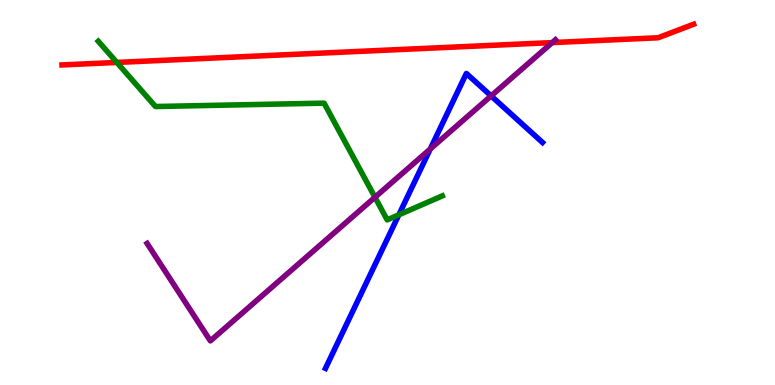[{'lines': ['blue', 'red'], 'intersections': []}, {'lines': ['green', 'red'], 'intersections': [{'x': 1.51, 'y': 8.38}]}, {'lines': ['purple', 'red'], 'intersections': [{'x': 7.13, 'y': 8.89}]}, {'lines': ['blue', 'green'], 'intersections': [{'x': 5.15, 'y': 4.42}]}, {'lines': ['blue', 'purple'], 'intersections': [{'x': 5.55, 'y': 6.13}, {'x': 6.34, 'y': 7.51}]}, {'lines': ['green', 'purple'], 'intersections': [{'x': 4.84, 'y': 4.88}]}]